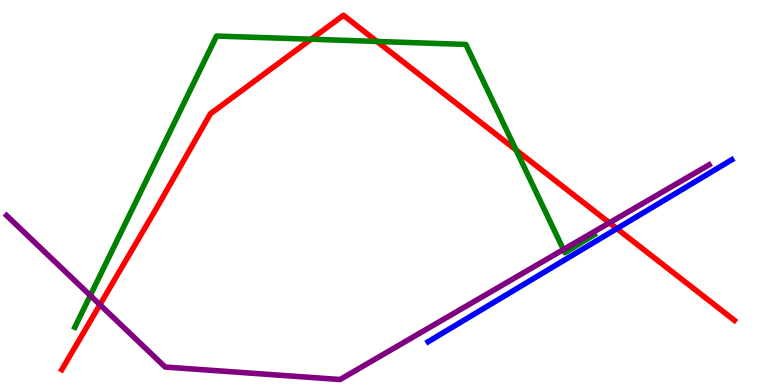[{'lines': ['blue', 'red'], 'intersections': [{'x': 7.96, 'y': 4.06}]}, {'lines': ['green', 'red'], 'intersections': [{'x': 4.01, 'y': 8.98}, {'x': 4.86, 'y': 8.92}, {'x': 6.66, 'y': 6.11}]}, {'lines': ['purple', 'red'], 'intersections': [{'x': 1.29, 'y': 2.09}, {'x': 7.86, 'y': 4.21}]}, {'lines': ['blue', 'green'], 'intersections': []}, {'lines': ['blue', 'purple'], 'intersections': []}, {'lines': ['green', 'purple'], 'intersections': [{'x': 1.17, 'y': 2.32}, {'x': 7.27, 'y': 3.52}]}]